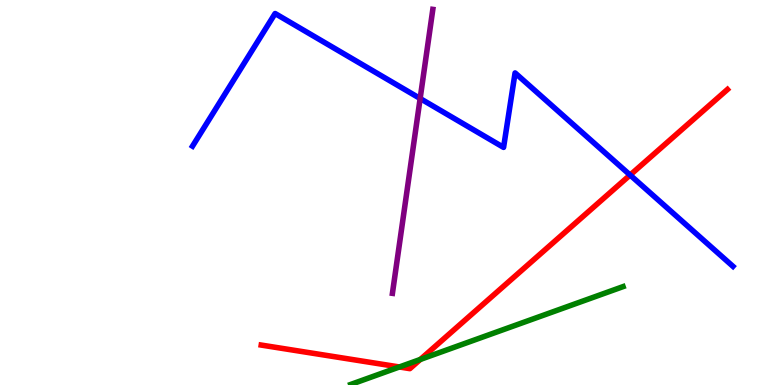[{'lines': ['blue', 'red'], 'intersections': [{'x': 8.13, 'y': 5.45}]}, {'lines': ['green', 'red'], 'intersections': [{'x': 5.15, 'y': 0.468}, {'x': 5.42, 'y': 0.664}]}, {'lines': ['purple', 'red'], 'intersections': []}, {'lines': ['blue', 'green'], 'intersections': []}, {'lines': ['blue', 'purple'], 'intersections': [{'x': 5.42, 'y': 7.44}]}, {'lines': ['green', 'purple'], 'intersections': []}]